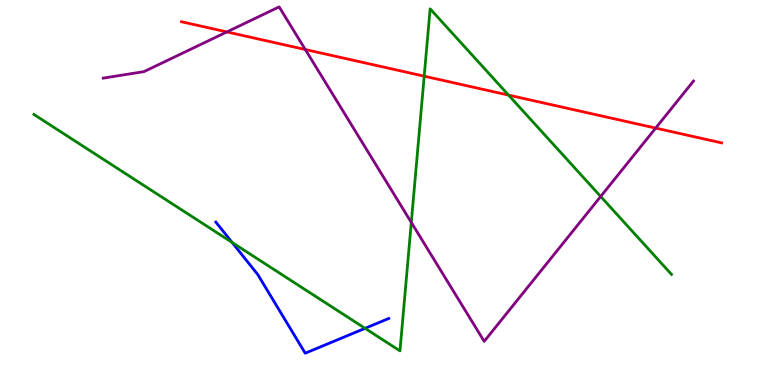[{'lines': ['blue', 'red'], 'intersections': []}, {'lines': ['green', 'red'], 'intersections': [{'x': 5.47, 'y': 8.02}, {'x': 6.56, 'y': 7.53}]}, {'lines': ['purple', 'red'], 'intersections': [{'x': 2.93, 'y': 9.17}, {'x': 3.94, 'y': 8.71}, {'x': 8.46, 'y': 6.67}]}, {'lines': ['blue', 'green'], 'intersections': [{'x': 3.0, 'y': 3.7}, {'x': 4.71, 'y': 1.47}]}, {'lines': ['blue', 'purple'], 'intersections': []}, {'lines': ['green', 'purple'], 'intersections': [{'x': 5.31, 'y': 4.22}, {'x': 7.75, 'y': 4.9}]}]